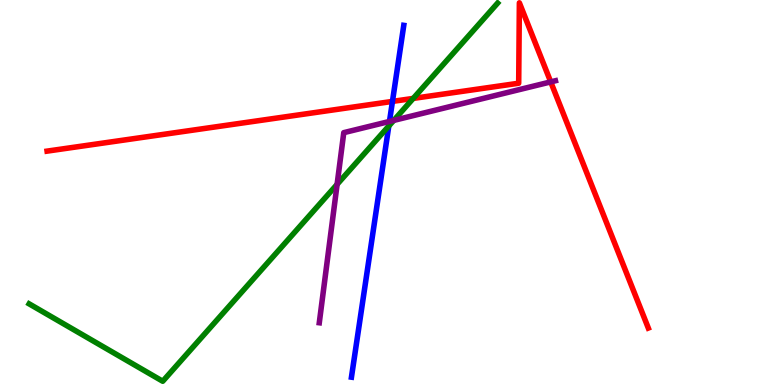[{'lines': ['blue', 'red'], 'intersections': [{'x': 5.06, 'y': 7.37}]}, {'lines': ['green', 'red'], 'intersections': [{'x': 5.33, 'y': 7.44}]}, {'lines': ['purple', 'red'], 'intersections': [{'x': 7.11, 'y': 7.87}]}, {'lines': ['blue', 'green'], 'intersections': [{'x': 5.02, 'y': 6.73}]}, {'lines': ['blue', 'purple'], 'intersections': [{'x': 5.03, 'y': 6.85}]}, {'lines': ['green', 'purple'], 'intersections': [{'x': 4.35, 'y': 5.21}, {'x': 5.08, 'y': 6.87}]}]